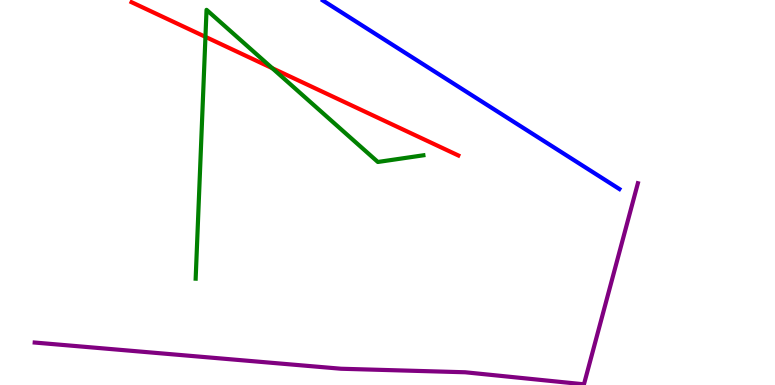[{'lines': ['blue', 'red'], 'intersections': []}, {'lines': ['green', 'red'], 'intersections': [{'x': 2.65, 'y': 9.04}, {'x': 3.51, 'y': 8.23}]}, {'lines': ['purple', 'red'], 'intersections': []}, {'lines': ['blue', 'green'], 'intersections': []}, {'lines': ['blue', 'purple'], 'intersections': []}, {'lines': ['green', 'purple'], 'intersections': []}]